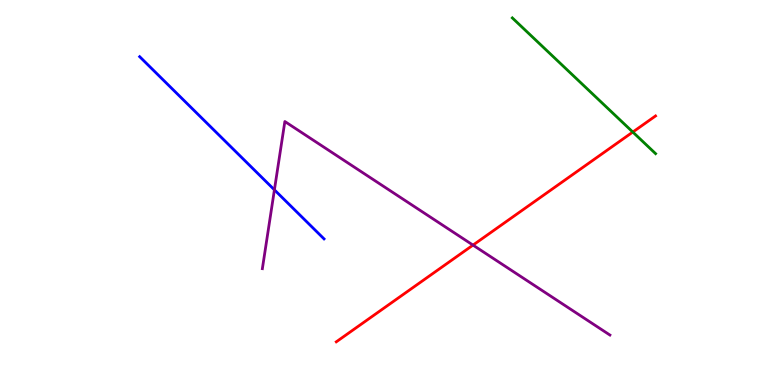[{'lines': ['blue', 'red'], 'intersections': []}, {'lines': ['green', 'red'], 'intersections': [{'x': 8.17, 'y': 6.57}]}, {'lines': ['purple', 'red'], 'intersections': [{'x': 6.1, 'y': 3.63}]}, {'lines': ['blue', 'green'], 'intersections': []}, {'lines': ['blue', 'purple'], 'intersections': [{'x': 3.54, 'y': 5.07}]}, {'lines': ['green', 'purple'], 'intersections': []}]